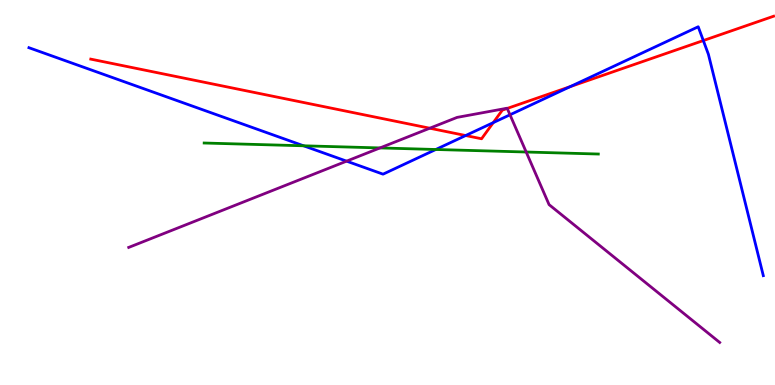[{'lines': ['blue', 'red'], 'intersections': [{'x': 6.01, 'y': 6.48}, {'x': 6.36, 'y': 6.82}, {'x': 7.36, 'y': 7.75}, {'x': 9.08, 'y': 8.95}]}, {'lines': ['green', 'red'], 'intersections': []}, {'lines': ['purple', 'red'], 'intersections': [{'x': 5.55, 'y': 6.67}, {'x': 6.55, 'y': 7.18}]}, {'lines': ['blue', 'green'], 'intersections': [{'x': 3.92, 'y': 6.21}, {'x': 5.62, 'y': 6.12}]}, {'lines': ['blue', 'purple'], 'intersections': [{'x': 4.47, 'y': 5.81}, {'x': 6.58, 'y': 7.02}]}, {'lines': ['green', 'purple'], 'intersections': [{'x': 4.9, 'y': 6.16}, {'x': 6.79, 'y': 6.05}]}]